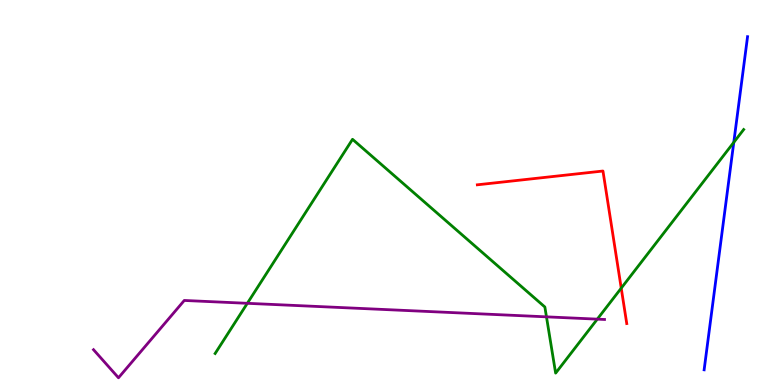[{'lines': ['blue', 'red'], 'intersections': []}, {'lines': ['green', 'red'], 'intersections': [{'x': 8.02, 'y': 2.52}]}, {'lines': ['purple', 'red'], 'intersections': []}, {'lines': ['blue', 'green'], 'intersections': [{'x': 9.47, 'y': 6.3}]}, {'lines': ['blue', 'purple'], 'intersections': []}, {'lines': ['green', 'purple'], 'intersections': [{'x': 3.19, 'y': 2.12}, {'x': 7.05, 'y': 1.77}, {'x': 7.71, 'y': 1.71}]}]